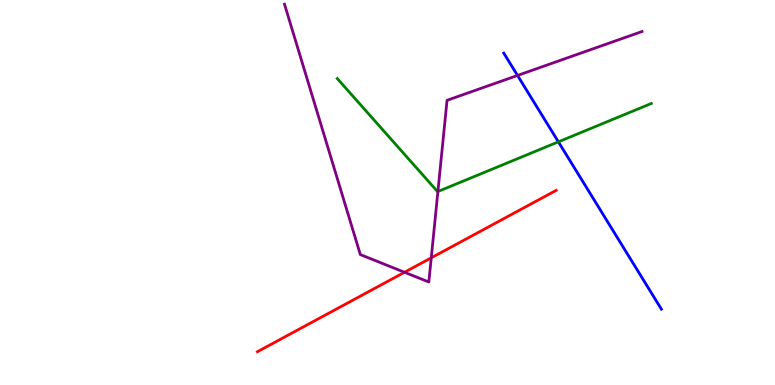[{'lines': ['blue', 'red'], 'intersections': []}, {'lines': ['green', 'red'], 'intersections': []}, {'lines': ['purple', 'red'], 'intersections': [{'x': 5.22, 'y': 2.93}, {'x': 5.56, 'y': 3.3}]}, {'lines': ['blue', 'green'], 'intersections': [{'x': 7.21, 'y': 6.32}]}, {'lines': ['blue', 'purple'], 'intersections': [{'x': 6.68, 'y': 8.04}]}, {'lines': ['green', 'purple'], 'intersections': [{'x': 5.65, 'y': 5.02}]}]